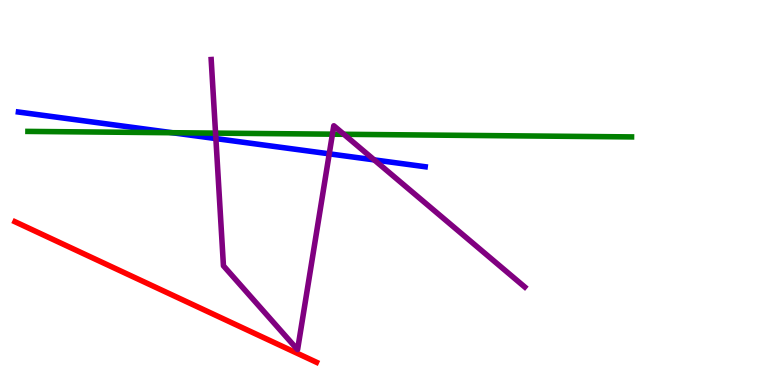[{'lines': ['blue', 'red'], 'intersections': []}, {'lines': ['green', 'red'], 'intersections': []}, {'lines': ['purple', 'red'], 'intersections': []}, {'lines': ['blue', 'green'], 'intersections': [{'x': 2.22, 'y': 6.55}]}, {'lines': ['blue', 'purple'], 'intersections': [{'x': 2.79, 'y': 6.4}, {'x': 4.25, 'y': 6.0}, {'x': 4.83, 'y': 5.85}]}, {'lines': ['green', 'purple'], 'intersections': [{'x': 2.78, 'y': 6.54}, {'x': 4.29, 'y': 6.51}, {'x': 4.44, 'y': 6.51}]}]